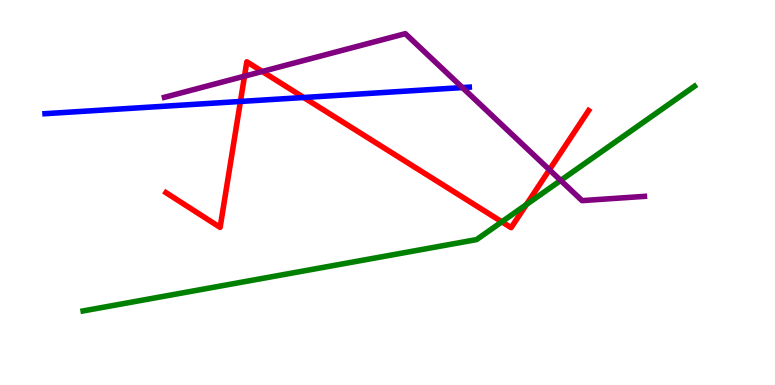[{'lines': ['blue', 'red'], 'intersections': [{'x': 3.1, 'y': 7.36}, {'x': 3.92, 'y': 7.47}]}, {'lines': ['green', 'red'], 'intersections': [{'x': 6.48, 'y': 4.24}, {'x': 6.79, 'y': 4.69}]}, {'lines': ['purple', 'red'], 'intersections': [{'x': 3.15, 'y': 8.02}, {'x': 3.38, 'y': 8.14}, {'x': 7.09, 'y': 5.59}]}, {'lines': ['blue', 'green'], 'intersections': []}, {'lines': ['blue', 'purple'], 'intersections': [{'x': 5.97, 'y': 7.73}]}, {'lines': ['green', 'purple'], 'intersections': [{'x': 7.23, 'y': 5.31}]}]